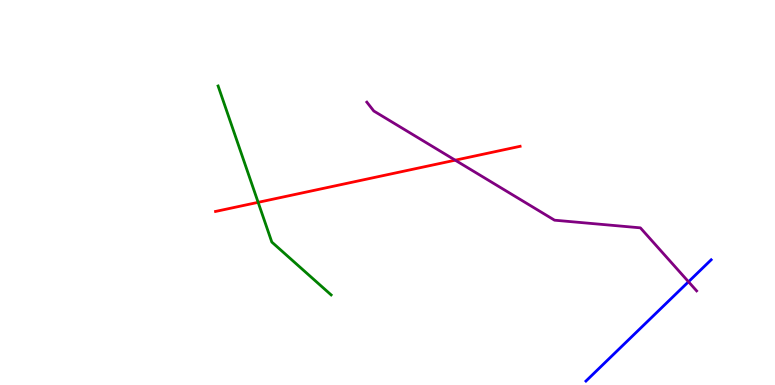[{'lines': ['blue', 'red'], 'intersections': []}, {'lines': ['green', 'red'], 'intersections': [{'x': 3.33, 'y': 4.74}]}, {'lines': ['purple', 'red'], 'intersections': [{'x': 5.87, 'y': 5.84}]}, {'lines': ['blue', 'green'], 'intersections': []}, {'lines': ['blue', 'purple'], 'intersections': [{'x': 8.88, 'y': 2.68}]}, {'lines': ['green', 'purple'], 'intersections': []}]